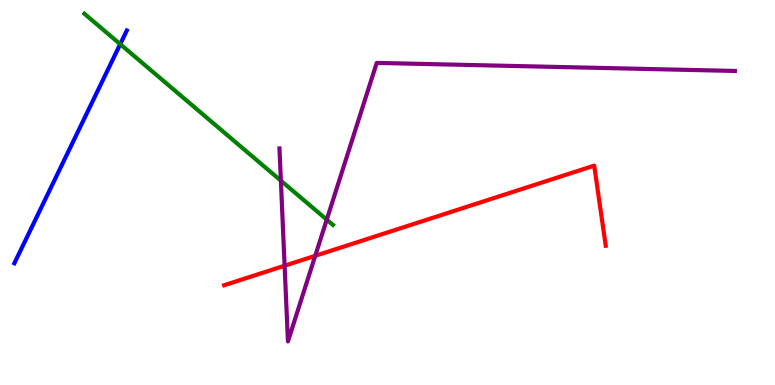[{'lines': ['blue', 'red'], 'intersections': []}, {'lines': ['green', 'red'], 'intersections': []}, {'lines': ['purple', 'red'], 'intersections': [{'x': 3.67, 'y': 3.1}, {'x': 4.07, 'y': 3.36}]}, {'lines': ['blue', 'green'], 'intersections': [{'x': 1.55, 'y': 8.85}]}, {'lines': ['blue', 'purple'], 'intersections': []}, {'lines': ['green', 'purple'], 'intersections': [{'x': 3.62, 'y': 5.31}, {'x': 4.22, 'y': 4.3}]}]